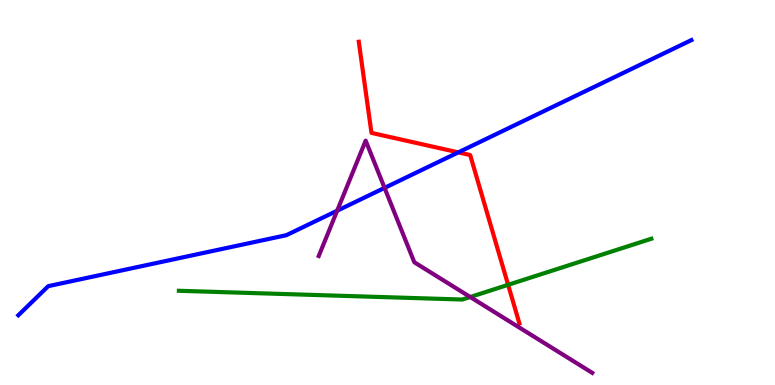[{'lines': ['blue', 'red'], 'intersections': [{'x': 5.91, 'y': 6.04}]}, {'lines': ['green', 'red'], 'intersections': [{'x': 6.56, 'y': 2.6}]}, {'lines': ['purple', 'red'], 'intersections': []}, {'lines': ['blue', 'green'], 'intersections': []}, {'lines': ['blue', 'purple'], 'intersections': [{'x': 4.35, 'y': 4.53}, {'x': 4.96, 'y': 5.12}]}, {'lines': ['green', 'purple'], 'intersections': [{'x': 6.07, 'y': 2.29}]}]